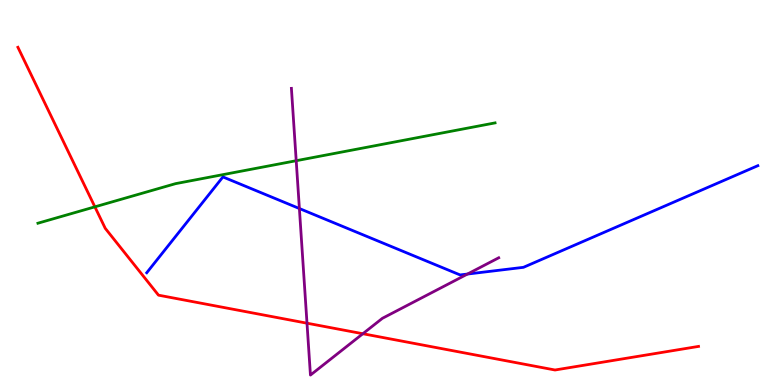[{'lines': ['blue', 'red'], 'intersections': []}, {'lines': ['green', 'red'], 'intersections': [{'x': 1.22, 'y': 4.63}]}, {'lines': ['purple', 'red'], 'intersections': [{'x': 3.96, 'y': 1.61}, {'x': 4.68, 'y': 1.33}]}, {'lines': ['blue', 'green'], 'intersections': []}, {'lines': ['blue', 'purple'], 'intersections': [{'x': 3.86, 'y': 4.58}, {'x': 6.03, 'y': 2.88}]}, {'lines': ['green', 'purple'], 'intersections': [{'x': 3.82, 'y': 5.83}]}]